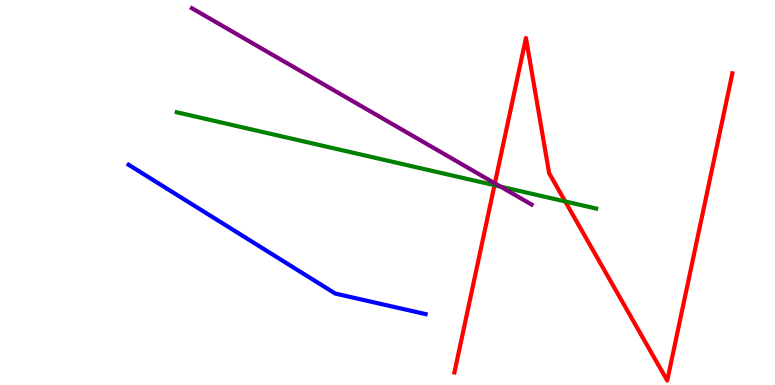[{'lines': ['blue', 'red'], 'intersections': []}, {'lines': ['green', 'red'], 'intersections': [{'x': 6.38, 'y': 5.19}, {'x': 7.29, 'y': 4.77}]}, {'lines': ['purple', 'red'], 'intersections': [{'x': 6.39, 'y': 5.24}]}, {'lines': ['blue', 'green'], 'intersections': []}, {'lines': ['blue', 'purple'], 'intersections': []}, {'lines': ['green', 'purple'], 'intersections': [{'x': 6.46, 'y': 5.15}]}]